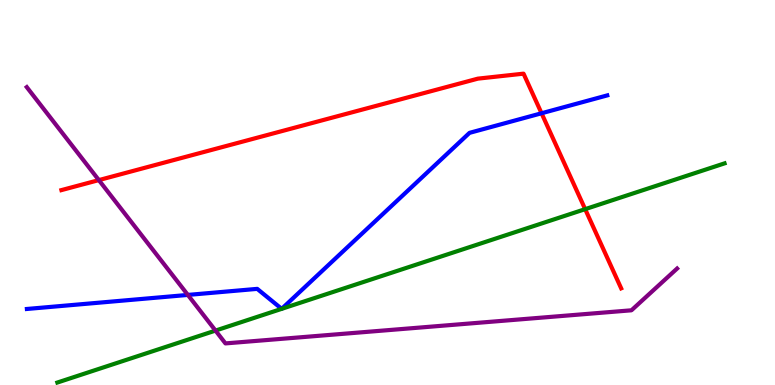[{'lines': ['blue', 'red'], 'intersections': [{'x': 6.99, 'y': 7.06}]}, {'lines': ['green', 'red'], 'intersections': [{'x': 7.55, 'y': 4.57}]}, {'lines': ['purple', 'red'], 'intersections': [{'x': 1.28, 'y': 5.32}]}, {'lines': ['blue', 'green'], 'intersections': []}, {'lines': ['blue', 'purple'], 'intersections': [{'x': 2.42, 'y': 2.34}]}, {'lines': ['green', 'purple'], 'intersections': [{'x': 2.78, 'y': 1.41}]}]